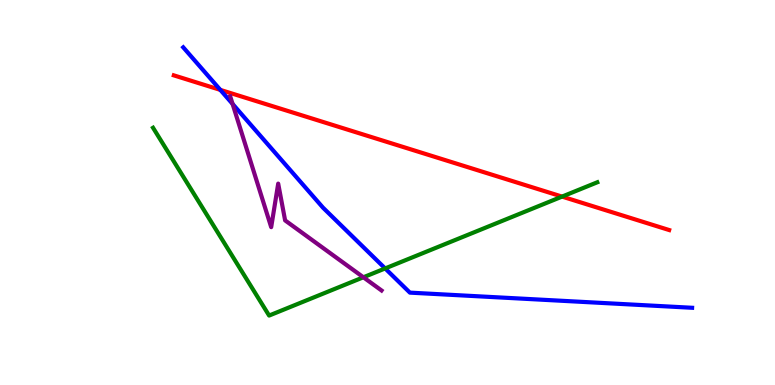[{'lines': ['blue', 'red'], 'intersections': [{'x': 2.84, 'y': 7.67}]}, {'lines': ['green', 'red'], 'intersections': [{'x': 7.25, 'y': 4.89}]}, {'lines': ['purple', 'red'], 'intersections': []}, {'lines': ['blue', 'green'], 'intersections': [{'x': 4.97, 'y': 3.03}]}, {'lines': ['blue', 'purple'], 'intersections': [{'x': 3.0, 'y': 7.3}]}, {'lines': ['green', 'purple'], 'intersections': [{'x': 4.69, 'y': 2.8}]}]